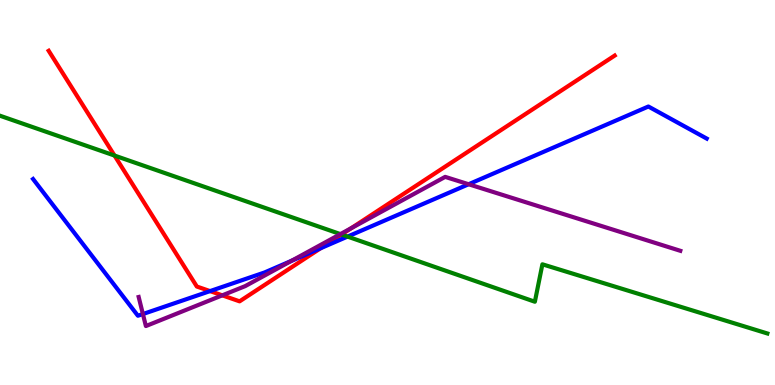[{'lines': ['blue', 'red'], 'intersections': [{'x': 2.71, 'y': 2.44}, {'x': 4.14, 'y': 3.55}]}, {'lines': ['green', 'red'], 'intersections': [{'x': 1.48, 'y': 5.96}, {'x': 4.41, 'y': 3.91}]}, {'lines': ['purple', 'red'], 'intersections': [{'x': 2.87, 'y': 2.33}, {'x': 4.53, 'y': 4.07}]}, {'lines': ['blue', 'green'], 'intersections': [{'x': 4.48, 'y': 3.85}]}, {'lines': ['blue', 'purple'], 'intersections': [{'x': 1.84, 'y': 1.84}, {'x': 3.76, 'y': 3.23}, {'x': 6.05, 'y': 5.21}]}, {'lines': ['green', 'purple'], 'intersections': [{'x': 4.39, 'y': 3.92}]}]